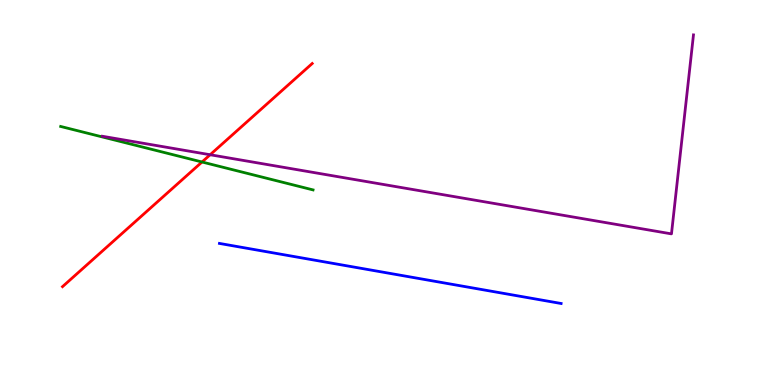[{'lines': ['blue', 'red'], 'intersections': []}, {'lines': ['green', 'red'], 'intersections': [{'x': 2.61, 'y': 5.79}]}, {'lines': ['purple', 'red'], 'intersections': [{'x': 2.71, 'y': 5.98}]}, {'lines': ['blue', 'green'], 'intersections': []}, {'lines': ['blue', 'purple'], 'intersections': []}, {'lines': ['green', 'purple'], 'intersections': []}]